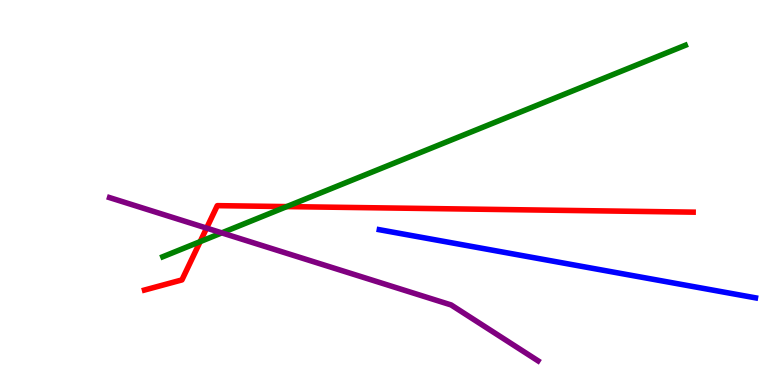[{'lines': ['blue', 'red'], 'intersections': []}, {'lines': ['green', 'red'], 'intersections': [{'x': 2.58, 'y': 3.72}, {'x': 3.7, 'y': 4.63}]}, {'lines': ['purple', 'red'], 'intersections': [{'x': 2.67, 'y': 4.08}]}, {'lines': ['blue', 'green'], 'intersections': []}, {'lines': ['blue', 'purple'], 'intersections': []}, {'lines': ['green', 'purple'], 'intersections': [{'x': 2.86, 'y': 3.95}]}]